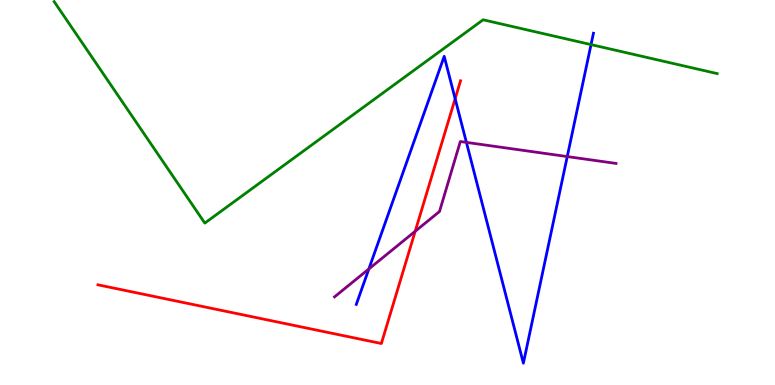[{'lines': ['blue', 'red'], 'intersections': [{'x': 5.87, 'y': 7.44}]}, {'lines': ['green', 'red'], 'intersections': []}, {'lines': ['purple', 'red'], 'intersections': [{'x': 5.36, 'y': 3.99}]}, {'lines': ['blue', 'green'], 'intersections': [{'x': 7.63, 'y': 8.84}]}, {'lines': ['blue', 'purple'], 'intersections': [{'x': 4.76, 'y': 3.01}, {'x': 6.02, 'y': 6.3}, {'x': 7.32, 'y': 5.93}]}, {'lines': ['green', 'purple'], 'intersections': []}]